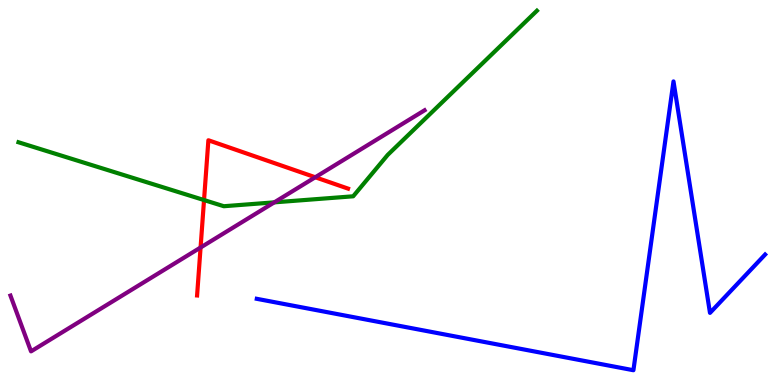[{'lines': ['blue', 'red'], 'intersections': []}, {'lines': ['green', 'red'], 'intersections': [{'x': 2.63, 'y': 4.8}]}, {'lines': ['purple', 'red'], 'intersections': [{'x': 2.59, 'y': 3.57}, {'x': 4.07, 'y': 5.4}]}, {'lines': ['blue', 'green'], 'intersections': []}, {'lines': ['blue', 'purple'], 'intersections': []}, {'lines': ['green', 'purple'], 'intersections': [{'x': 3.54, 'y': 4.74}]}]